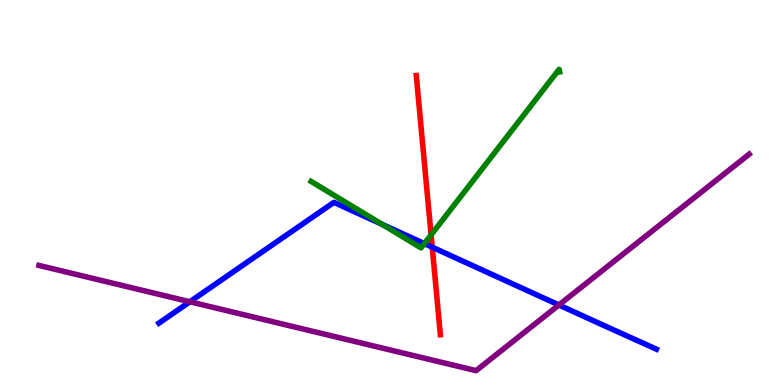[{'lines': ['blue', 'red'], 'intersections': [{'x': 5.58, 'y': 3.58}]}, {'lines': ['green', 'red'], 'intersections': [{'x': 5.56, 'y': 3.9}]}, {'lines': ['purple', 'red'], 'intersections': []}, {'lines': ['blue', 'green'], 'intersections': [{'x': 4.93, 'y': 4.17}, {'x': 5.48, 'y': 3.67}]}, {'lines': ['blue', 'purple'], 'intersections': [{'x': 2.45, 'y': 2.16}, {'x': 7.21, 'y': 2.08}]}, {'lines': ['green', 'purple'], 'intersections': []}]